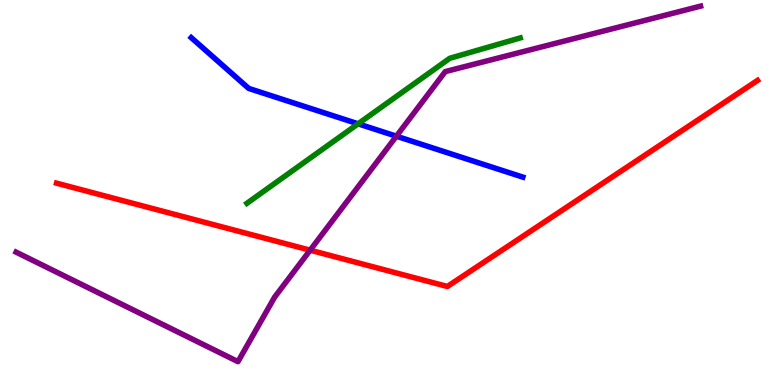[{'lines': ['blue', 'red'], 'intersections': []}, {'lines': ['green', 'red'], 'intersections': []}, {'lines': ['purple', 'red'], 'intersections': [{'x': 4.0, 'y': 3.5}]}, {'lines': ['blue', 'green'], 'intersections': [{'x': 4.62, 'y': 6.78}]}, {'lines': ['blue', 'purple'], 'intersections': [{'x': 5.11, 'y': 6.46}]}, {'lines': ['green', 'purple'], 'intersections': []}]